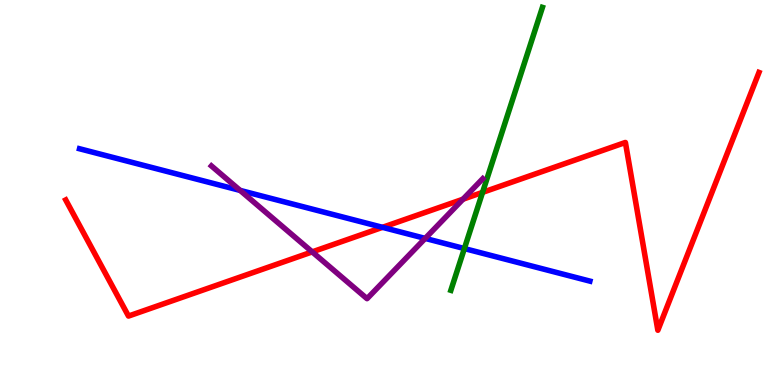[{'lines': ['blue', 'red'], 'intersections': [{'x': 4.94, 'y': 4.1}]}, {'lines': ['green', 'red'], 'intersections': [{'x': 6.23, 'y': 5.0}]}, {'lines': ['purple', 'red'], 'intersections': [{'x': 4.03, 'y': 3.46}, {'x': 5.97, 'y': 4.83}]}, {'lines': ['blue', 'green'], 'intersections': [{'x': 5.99, 'y': 3.54}]}, {'lines': ['blue', 'purple'], 'intersections': [{'x': 3.1, 'y': 5.05}, {'x': 5.49, 'y': 3.81}]}, {'lines': ['green', 'purple'], 'intersections': []}]